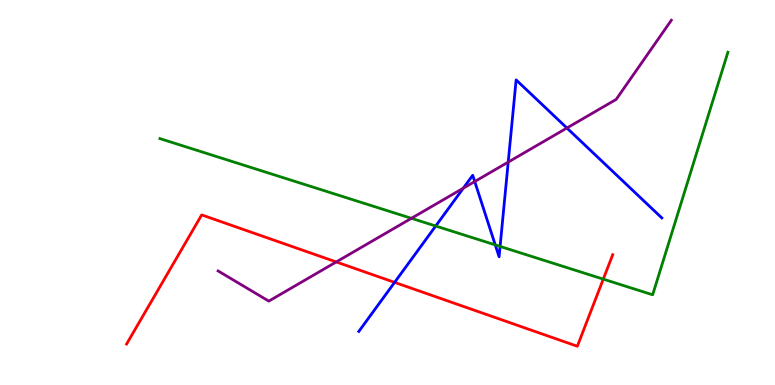[{'lines': ['blue', 'red'], 'intersections': [{'x': 5.09, 'y': 2.67}]}, {'lines': ['green', 'red'], 'intersections': [{'x': 7.78, 'y': 2.75}]}, {'lines': ['purple', 'red'], 'intersections': [{'x': 4.34, 'y': 3.2}]}, {'lines': ['blue', 'green'], 'intersections': [{'x': 5.62, 'y': 4.13}, {'x': 6.39, 'y': 3.64}, {'x': 6.45, 'y': 3.6}]}, {'lines': ['blue', 'purple'], 'intersections': [{'x': 5.98, 'y': 5.11}, {'x': 6.13, 'y': 5.28}, {'x': 6.56, 'y': 5.79}, {'x': 7.31, 'y': 6.67}]}, {'lines': ['green', 'purple'], 'intersections': [{'x': 5.31, 'y': 4.33}]}]